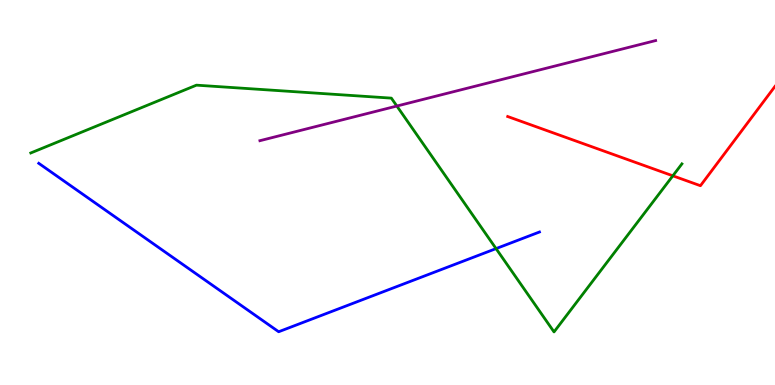[{'lines': ['blue', 'red'], 'intersections': []}, {'lines': ['green', 'red'], 'intersections': [{'x': 8.68, 'y': 5.43}]}, {'lines': ['purple', 'red'], 'intersections': []}, {'lines': ['blue', 'green'], 'intersections': [{'x': 6.4, 'y': 3.54}]}, {'lines': ['blue', 'purple'], 'intersections': []}, {'lines': ['green', 'purple'], 'intersections': [{'x': 5.12, 'y': 7.25}]}]